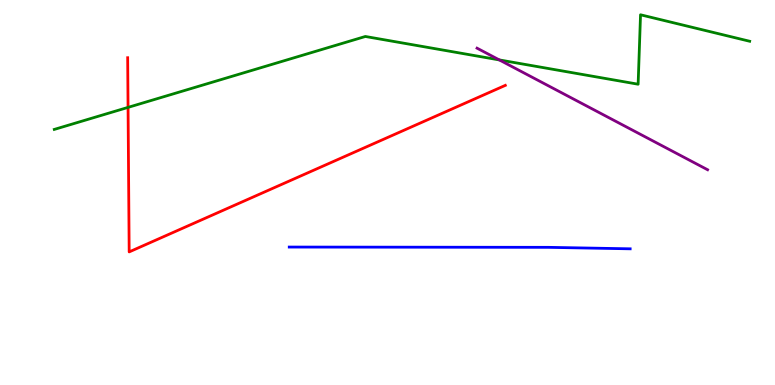[{'lines': ['blue', 'red'], 'intersections': []}, {'lines': ['green', 'red'], 'intersections': [{'x': 1.65, 'y': 7.21}]}, {'lines': ['purple', 'red'], 'intersections': []}, {'lines': ['blue', 'green'], 'intersections': []}, {'lines': ['blue', 'purple'], 'intersections': []}, {'lines': ['green', 'purple'], 'intersections': [{'x': 6.44, 'y': 8.44}]}]